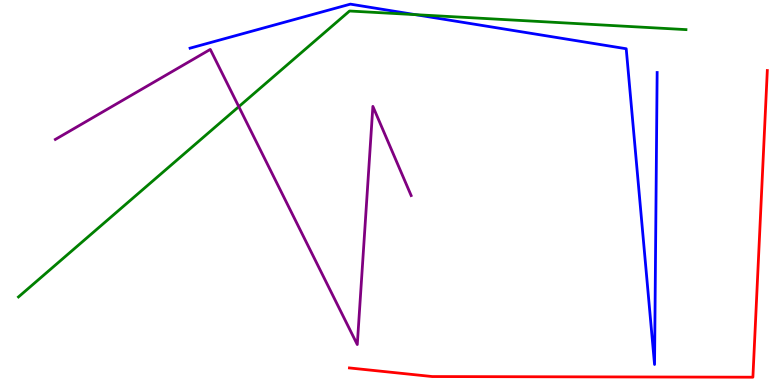[{'lines': ['blue', 'red'], 'intersections': []}, {'lines': ['green', 'red'], 'intersections': []}, {'lines': ['purple', 'red'], 'intersections': []}, {'lines': ['blue', 'green'], 'intersections': [{'x': 5.36, 'y': 9.62}]}, {'lines': ['blue', 'purple'], 'intersections': []}, {'lines': ['green', 'purple'], 'intersections': [{'x': 3.08, 'y': 7.23}]}]